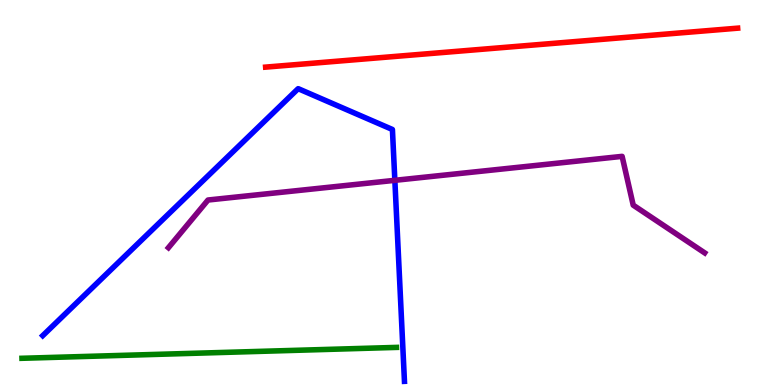[{'lines': ['blue', 'red'], 'intersections': []}, {'lines': ['green', 'red'], 'intersections': []}, {'lines': ['purple', 'red'], 'intersections': []}, {'lines': ['blue', 'green'], 'intersections': []}, {'lines': ['blue', 'purple'], 'intersections': [{'x': 5.09, 'y': 5.32}]}, {'lines': ['green', 'purple'], 'intersections': []}]